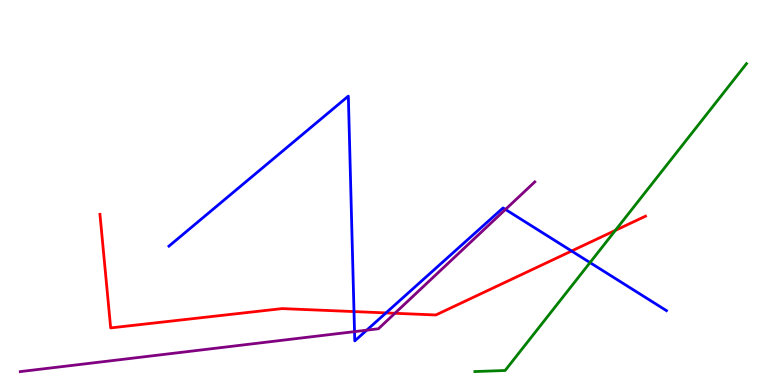[{'lines': ['blue', 'red'], 'intersections': [{'x': 4.57, 'y': 1.91}, {'x': 4.98, 'y': 1.87}, {'x': 7.38, 'y': 3.48}]}, {'lines': ['green', 'red'], 'intersections': [{'x': 7.94, 'y': 4.02}]}, {'lines': ['purple', 'red'], 'intersections': [{'x': 5.1, 'y': 1.86}]}, {'lines': ['blue', 'green'], 'intersections': [{'x': 7.61, 'y': 3.18}]}, {'lines': ['blue', 'purple'], 'intersections': [{'x': 4.57, 'y': 1.39}, {'x': 4.73, 'y': 1.42}, {'x': 6.52, 'y': 4.56}]}, {'lines': ['green', 'purple'], 'intersections': []}]